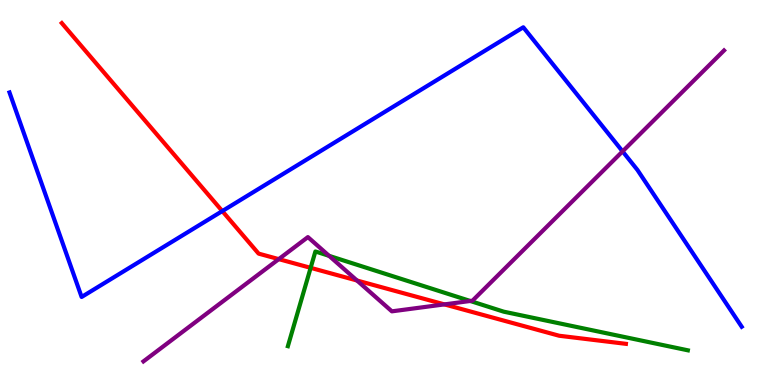[{'lines': ['blue', 'red'], 'intersections': [{'x': 2.87, 'y': 4.52}]}, {'lines': ['green', 'red'], 'intersections': [{'x': 4.01, 'y': 3.04}]}, {'lines': ['purple', 'red'], 'intersections': [{'x': 3.6, 'y': 3.27}, {'x': 4.61, 'y': 2.71}, {'x': 5.73, 'y': 2.09}]}, {'lines': ['blue', 'green'], 'intersections': []}, {'lines': ['blue', 'purple'], 'intersections': [{'x': 8.03, 'y': 6.07}]}, {'lines': ['green', 'purple'], 'intersections': [{'x': 4.25, 'y': 3.35}, {'x': 6.07, 'y': 2.18}]}]